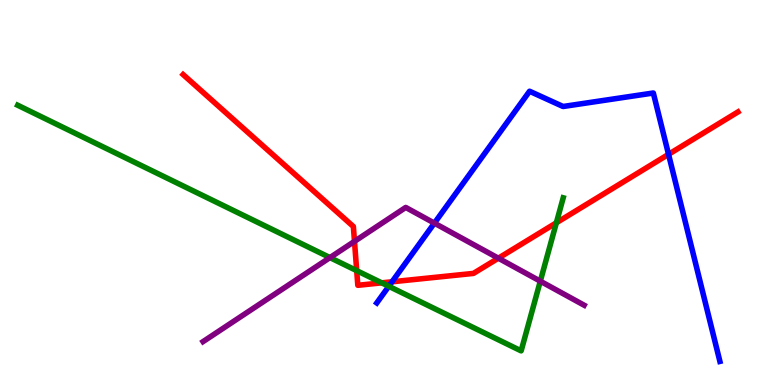[{'lines': ['blue', 'red'], 'intersections': [{'x': 5.06, 'y': 2.68}, {'x': 8.63, 'y': 5.99}]}, {'lines': ['green', 'red'], 'intersections': [{'x': 4.6, 'y': 2.97}, {'x': 4.93, 'y': 2.65}, {'x': 7.18, 'y': 4.21}]}, {'lines': ['purple', 'red'], 'intersections': [{'x': 4.57, 'y': 3.73}, {'x': 6.43, 'y': 3.29}]}, {'lines': ['blue', 'green'], 'intersections': [{'x': 5.02, 'y': 2.56}]}, {'lines': ['blue', 'purple'], 'intersections': [{'x': 5.6, 'y': 4.2}]}, {'lines': ['green', 'purple'], 'intersections': [{'x': 4.26, 'y': 3.31}, {'x': 6.97, 'y': 2.7}]}]